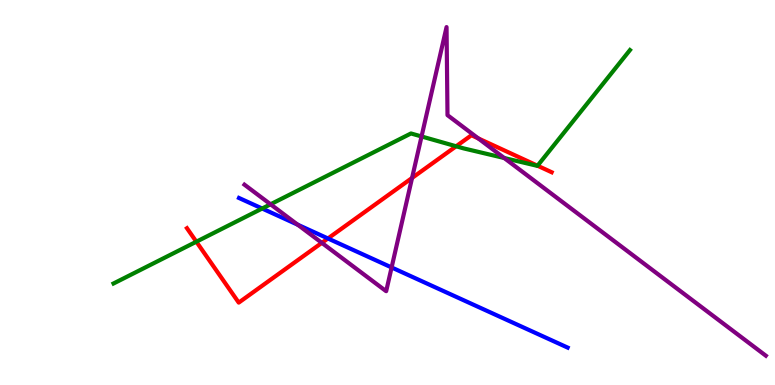[{'lines': ['blue', 'red'], 'intersections': [{'x': 4.23, 'y': 3.81}]}, {'lines': ['green', 'red'], 'intersections': [{'x': 2.53, 'y': 3.72}, {'x': 5.89, 'y': 6.2}, {'x': 6.94, 'y': 5.7}]}, {'lines': ['purple', 'red'], 'intersections': [{'x': 4.15, 'y': 3.69}, {'x': 5.32, 'y': 5.38}, {'x': 6.17, 'y': 6.41}]}, {'lines': ['blue', 'green'], 'intersections': [{'x': 3.38, 'y': 4.58}]}, {'lines': ['blue', 'purple'], 'intersections': [{'x': 3.84, 'y': 4.16}, {'x': 5.05, 'y': 3.05}]}, {'lines': ['green', 'purple'], 'intersections': [{'x': 3.49, 'y': 4.69}, {'x': 5.44, 'y': 6.46}, {'x': 6.51, 'y': 5.9}]}]